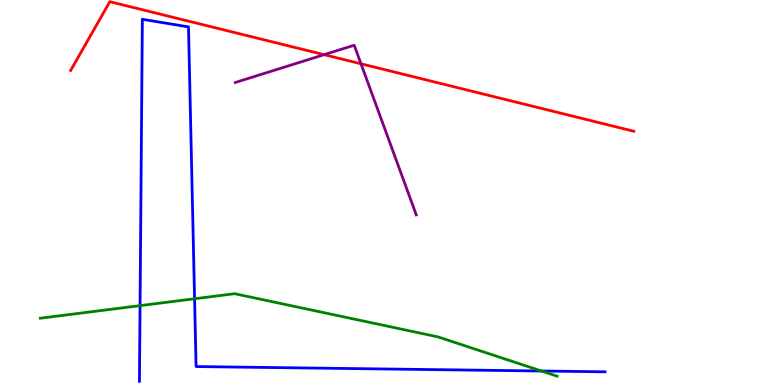[{'lines': ['blue', 'red'], 'intersections': []}, {'lines': ['green', 'red'], 'intersections': []}, {'lines': ['purple', 'red'], 'intersections': [{'x': 4.18, 'y': 8.58}, {'x': 4.66, 'y': 8.34}]}, {'lines': ['blue', 'green'], 'intersections': [{'x': 1.81, 'y': 2.06}, {'x': 2.51, 'y': 2.24}, {'x': 6.99, 'y': 0.364}]}, {'lines': ['blue', 'purple'], 'intersections': []}, {'lines': ['green', 'purple'], 'intersections': []}]